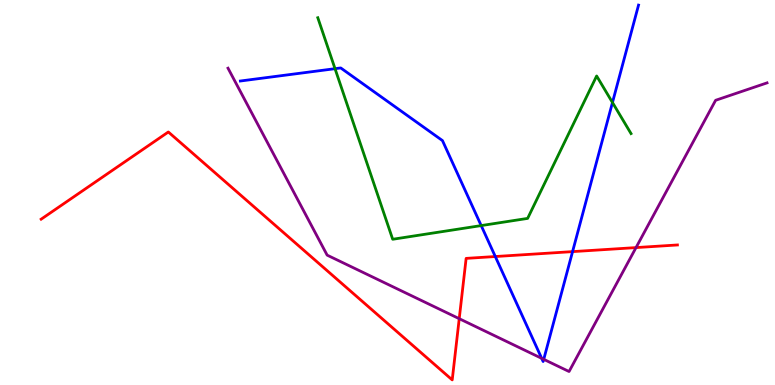[{'lines': ['blue', 'red'], 'intersections': [{'x': 6.39, 'y': 3.34}, {'x': 7.39, 'y': 3.46}]}, {'lines': ['green', 'red'], 'intersections': []}, {'lines': ['purple', 'red'], 'intersections': [{'x': 5.93, 'y': 1.72}, {'x': 8.21, 'y': 3.57}]}, {'lines': ['blue', 'green'], 'intersections': [{'x': 4.32, 'y': 8.22}, {'x': 6.21, 'y': 4.14}, {'x': 7.9, 'y': 7.34}]}, {'lines': ['blue', 'purple'], 'intersections': [{'x': 6.99, 'y': 0.692}, {'x': 7.02, 'y': 0.666}]}, {'lines': ['green', 'purple'], 'intersections': []}]